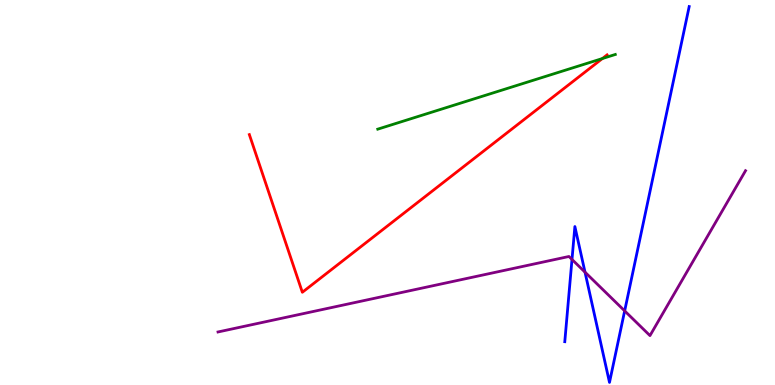[{'lines': ['blue', 'red'], 'intersections': []}, {'lines': ['green', 'red'], 'intersections': [{'x': 7.77, 'y': 8.48}]}, {'lines': ['purple', 'red'], 'intersections': []}, {'lines': ['blue', 'green'], 'intersections': []}, {'lines': ['blue', 'purple'], 'intersections': [{'x': 7.38, 'y': 3.26}, {'x': 7.55, 'y': 2.93}, {'x': 8.06, 'y': 1.93}]}, {'lines': ['green', 'purple'], 'intersections': []}]